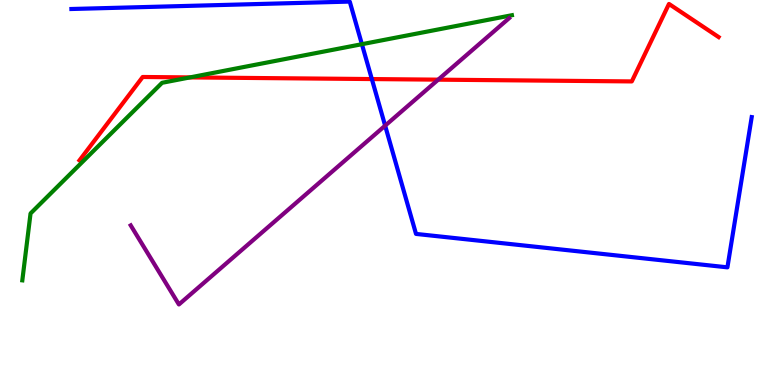[{'lines': ['blue', 'red'], 'intersections': [{'x': 4.8, 'y': 7.95}]}, {'lines': ['green', 'red'], 'intersections': [{'x': 2.45, 'y': 7.99}]}, {'lines': ['purple', 'red'], 'intersections': [{'x': 5.65, 'y': 7.93}]}, {'lines': ['blue', 'green'], 'intersections': [{'x': 4.67, 'y': 8.85}]}, {'lines': ['blue', 'purple'], 'intersections': [{'x': 4.97, 'y': 6.74}]}, {'lines': ['green', 'purple'], 'intersections': []}]